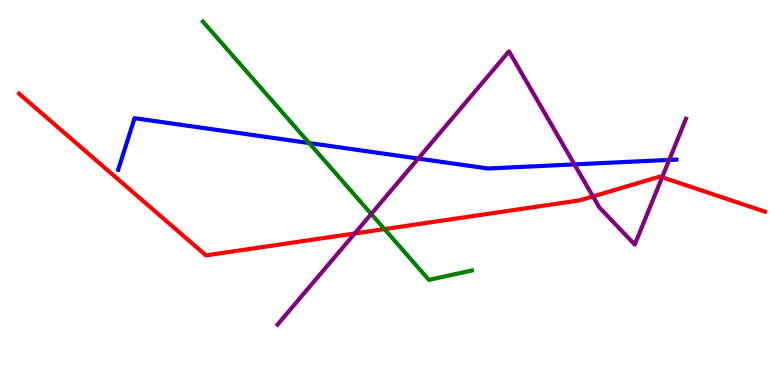[{'lines': ['blue', 'red'], 'intersections': []}, {'lines': ['green', 'red'], 'intersections': [{'x': 4.96, 'y': 4.05}]}, {'lines': ['purple', 'red'], 'intersections': [{'x': 4.58, 'y': 3.94}, {'x': 7.65, 'y': 4.9}, {'x': 8.54, 'y': 5.4}]}, {'lines': ['blue', 'green'], 'intersections': [{'x': 3.99, 'y': 6.28}]}, {'lines': ['blue', 'purple'], 'intersections': [{'x': 5.4, 'y': 5.88}, {'x': 7.41, 'y': 5.73}, {'x': 8.64, 'y': 5.85}]}, {'lines': ['green', 'purple'], 'intersections': [{'x': 4.79, 'y': 4.44}]}]